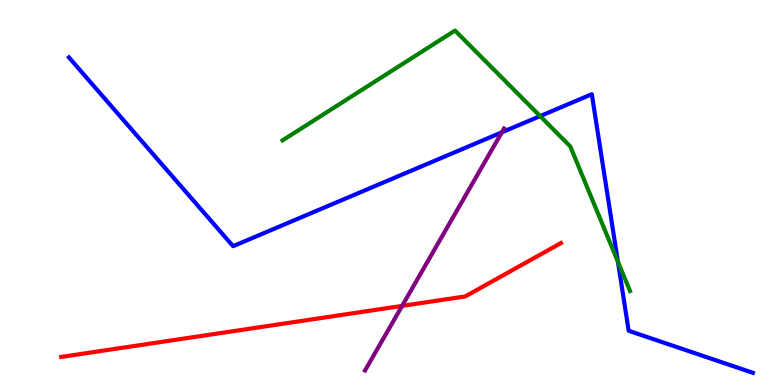[{'lines': ['blue', 'red'], 'intersections': []}, {'lines': ['green', 'red'], 'intersections': []}, {'lines': ['purple', 'red'], 'intersections': [{'x': 5.19, 'y': 2.05}]}, {'lines': ['blue', 'green'], 'intersections': [{'x': 6.97, 'y': 6.98}, {'x': 7.97, 'y': 3.2}]}, {'lines': ['blue', 'purple'], 'intersections': [{'x': 6.48, 'y': 6.56}]}, {'lines': ['green', 'purple'], 'intersections': []}]